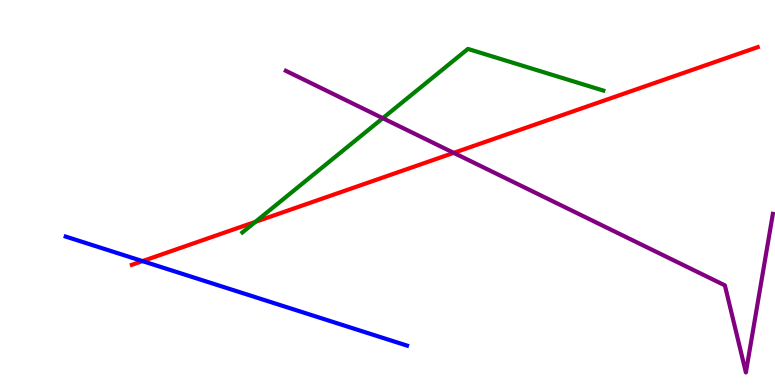[{'lines': ['blue', 'red'], 'intersections': [{'x': 1.84, 'y': 3.22}]}, {'lines': ['green', 'red'], 'intersections': [{'x': 3.3, 'y': 4.24}]}, {'lines': ['purple', 'red'], 'intersections': [{'x': 5.85, 'y': 6.03}]}, {'lines': ['blue', 'green'], 'intersections': []}, {'lines': ['blue', 'purple'], 'intersections': []}, {'lines': ['green', 'purple'], 'intersections': [{'x': 4.94, 'y': 6.93}]}]